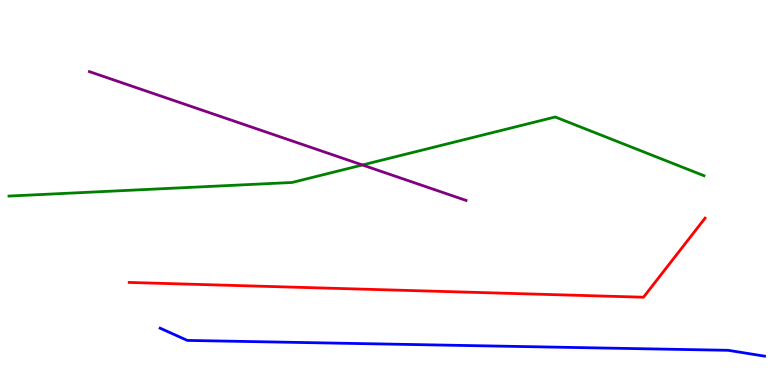[{'lines': ['blue', 'red'], 'intersections': []}, {'lines': ['green', 'red'], 'intersections': []}, {'lines': ['purple', 'red'], 'intersections': []}, {'lines': ['blue', 'green'], 'intersections': []}, {'lines': ['blue', 'purple'], 'intersections': []}, {'lines': ['green', 'purple'], 'intersections': [{'x': 4.68, 'y': 5.71}]}]